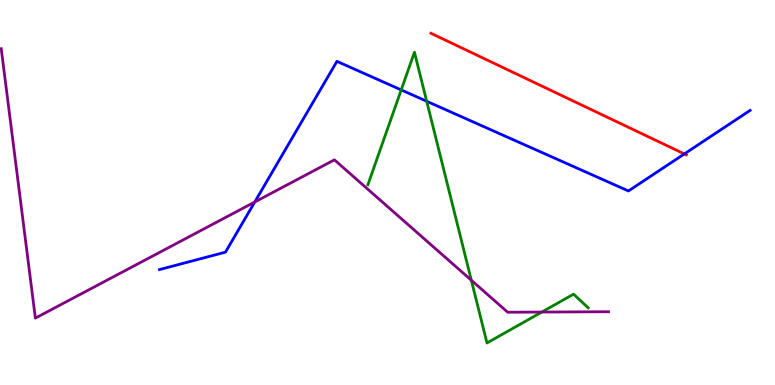[{'lines': ['blue', 'red'], 'intersections': [{'x': 8.83, 'y': 6.0}]}, {'lines': ['green', 'red'], 'intersections': []}, {'lines': ['purple', 'red'], 'intersections': []}, {'lines': ['blue', 'green'], 'intersections': [{'x': 5.18, 'y': 7.66}, {'x': 5.51, 'y': 7.37}]}, {'lines': ['blue', 'purple'], 'intersections': [{'x': 3.29, 'y': 4.75}]}, {'lines': ['green', 'purple'], 'intersections': [{'x': 6.08, 'y': 2.72}, {'x': 6.99, 'y': 1.89}]}]